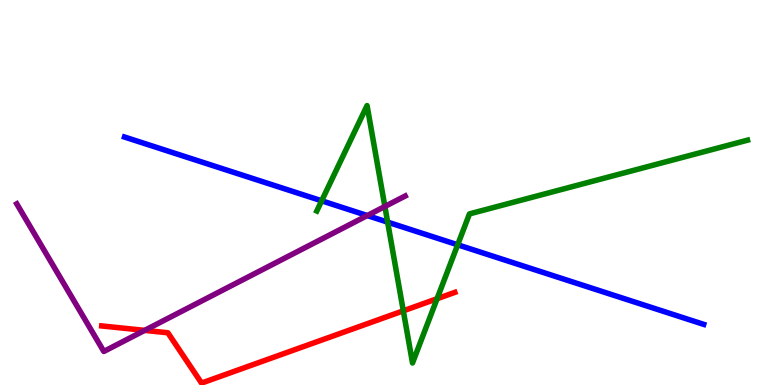[{'lines': ['blue', 'red'], 'intersections': []}, {'lines': ['green', 'red'], 'intersections': [{'x': 5.2, 'y': 1.93}, {'x': 5.64, 'y': 2.24}]}, {'lines': ['purple', 'red'], 'intersections': [{'x': 1.87, 'y': 1.42}]}, {'lines': ['blue', 'green'], 'intersections': [{'x': 4.15, 'y': 4.78}, {'x': 5.0, 'y': 4.23}, {'x': 5.91, 'y': 3.64}]}, {'lines': ['blue', 'purple'], 'intersections': [{'x': 4.74, 'y': 4.4}]}, {'lines': ['green', 'purple'], 'intersections': [{'x': 4.97, 'y': 4.64}]}]